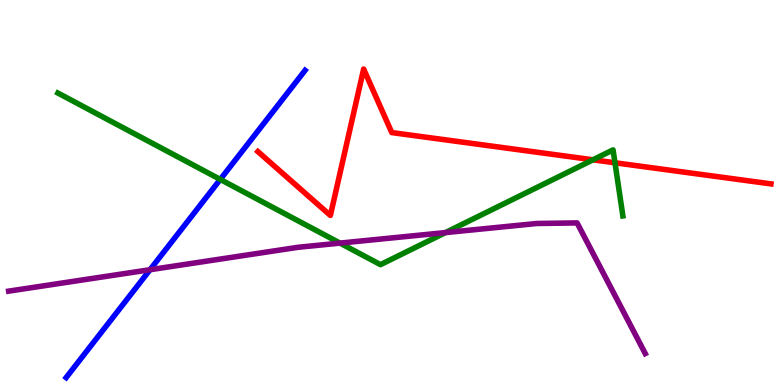[{'lines': ['blue', 'red'], 'intersections': []}, {'lines': ['green', 'red'], 'intersections': [{'x': 7.65, 'y': 5.85}, {'x': 7.94, 'y': 5.77}]}, {'lines': ['purple', 'red'], 'intersections': []}, {'lines': ['blue', 'green'], 'intersections': [{'x': 2.84, 'y': 5.34}]}, {'lines': ['blue', 'purple'], 'intersections': [{'x': 1.94, 'y': 2.99}]}, {'lines': ['green', 'purple'], 'intersections': [{'x': 4.39, 'y': 3.69}, {'x': 5.75, 'y': 3.96}]}]